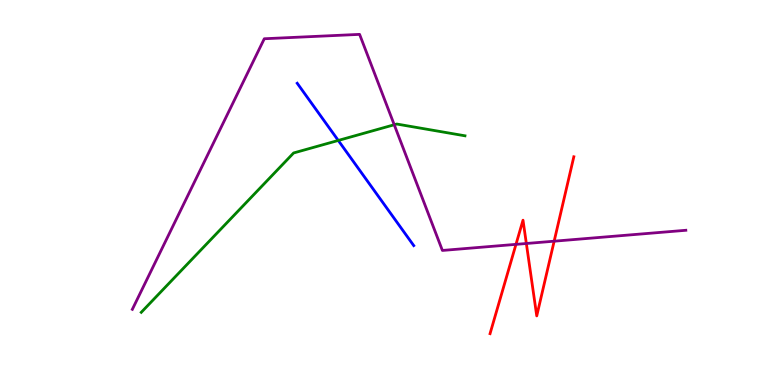[{'lines': ['blue', 'red'], 'intersections': []}, {'lines': ['green', 'red'], 'intersections': []}, {'lines': ['purple', 'red'], 'intersections': [{'x': 6.66, 'y': 3.65}, {'x': 6.79, 'y': 3.68}, {'x': 7.15, 'y': 3.74}]}, {'lines': ['blue', 'green'], 'intersections': [{'x': 4.36, 'y': 6.35}]}, {'lines': ['blue', 'purple'], 'intersections': []}, {'lines': ['green', 'purple'], 'intersections': [{'x': 5.09, 'y': 6.76}]}]